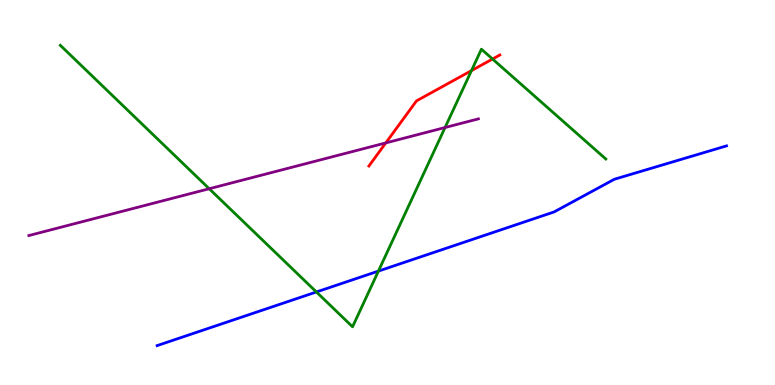[{'lines': ['blue', 'red'], 'intersections': []}, {'lines': ['green', 'red'], 'intersections': [{'x': 6.08, 'y': 8.17}, {'x': 6.36, 'y': 8.47}]}, {'lines': ['purple', 'red'], 'intersections': [{'x': 4.98, 'y': 6.29}]}, {'lines': ['blue', 'green'], 'intersections': [{'x': 4.08, 'y': 2.42}, {'x': 4.88, 'y': 2.96}]}, {'lines': ['blue', 'purple'], 'intersections': []}, {'lines': ['green', 'purple'], 'intersections': [{'x': 2.7, 'y': 5.1}, {'x': 5.74, 'y': 6.69}]}]